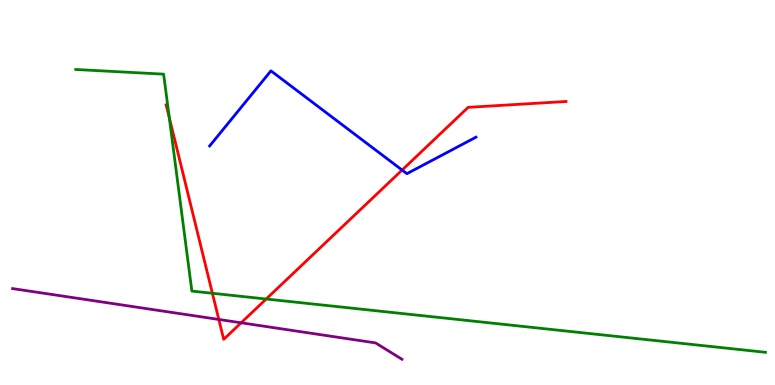[{'lines': ['blue', 'red'], 'intersections': [{'x': 5.19, 'y': 5.58}]}, {'lines': ['green', 'red'], 'intersections': [{'x': 2.18, 'y': 6.95}, {'x': 2.74, 'y': 2.38}, {'x': 3.43, 'y': 2.23}]}, {'lines': ['purple', 'red'], 'intersections': [{'x': 2.82, 'y': 1.7}, {'x': 3.11, 'y': 1.62}]}, {'lines': ['blue', 'green'], 'intersections': []}, {'lines': ['blue', 'purple'], 'intersections': []}, {'lines': ['green', 'purple'], 'intersections': []}]